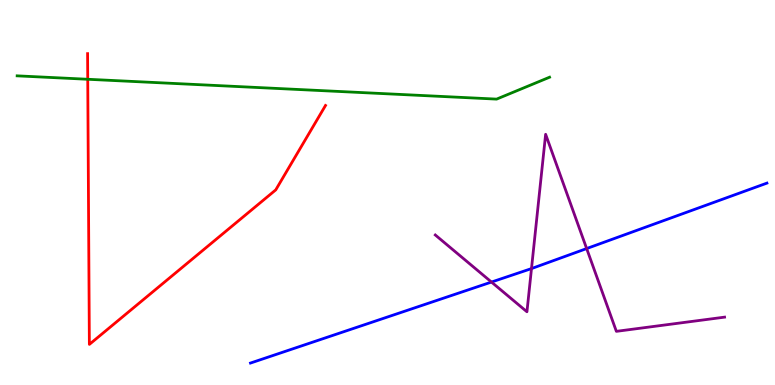[{'lines': ['blue', 'red'], 'intersections': []}, {'lines': ['green', 'red'], 'intersections': [{'x': 1.13, 'y': 7.94}]}, {'lines': ['purple', 'red'], 'intersections': []}, {'lines': ['blue', 'green'], 'intersections': []}, {'lines': ['blue', 'purple'], 'intersections': [{'x': 6.34, 'y': 2.67}, {'x': 6.86, 'y': 3.02}, {'x': 7.57, 'y': 3.54}]}, {'lines': ['green', 'purple'], 'intersections': []}]